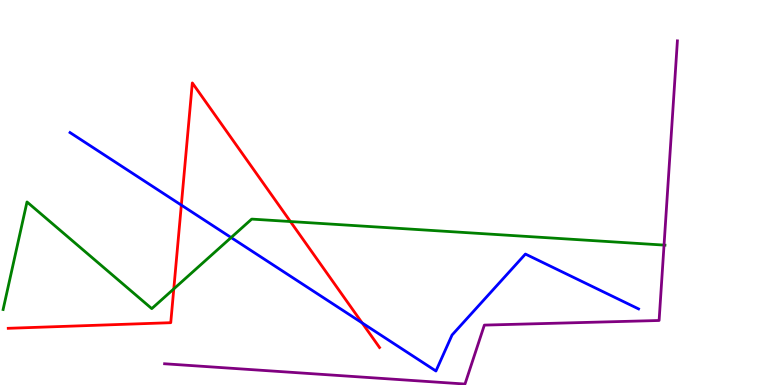[{'lines': ['blue', 'red'], 'intersections': [{'x': 2.34, 'y': 4.67}, {'x': 4.67, 'y': 1.61}]}, {'lines': ['green', 'red'], 'intersections': [{'x': 2.24, 'y': 2.5}, {'x': 3.75, 'y': 4.25}]}, {'lines': ['purple', 'red'], 'intersections': []}, {'lines': ['blue', 'green'], 'intersections': [{'x': 2.98, 'y': 3.83}]}, {'lines': ['blue', 'purple'], 'intersections': []}, {'lines': ['green', 'purple'], 'intersections': [{'x': 8.57, 'y': 3.63}]}]